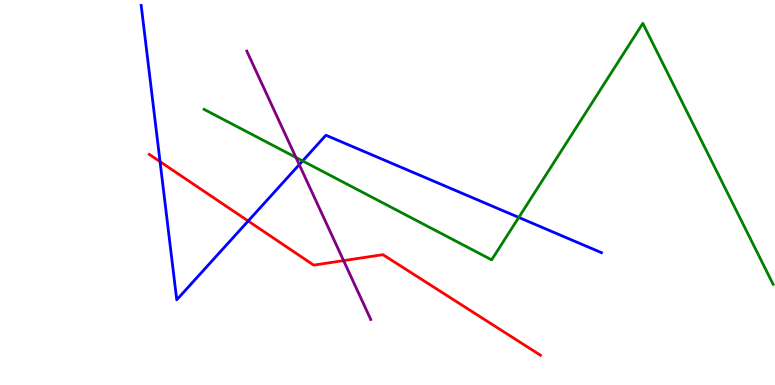[{'lines': ['blue', 'red'], 'intersections': [{'x': 2.07, 'y': 5.8}, {'x': 3.2, 'y': 4.26}]}, {'lines': ['green', 'red'], 'intersections': []}, {'lines': ['purple', 'red'], 'intersections': [{'x': 4.43, 'y': 3.23}]}, {'lines': ['blue', 'green'], 'intersections': [{'x': 3.9, 'y': 5.82}, {'x': 6.69, 'y': 4.35}]}, {'lines': ['blue', 'purple'], 'intersections': [{'x': 3.86, 'y': 5.72}]}, {'lines': ['green', 'purple'], 'intersections': [{'x': 3.82, 'y': 5.91}]}]